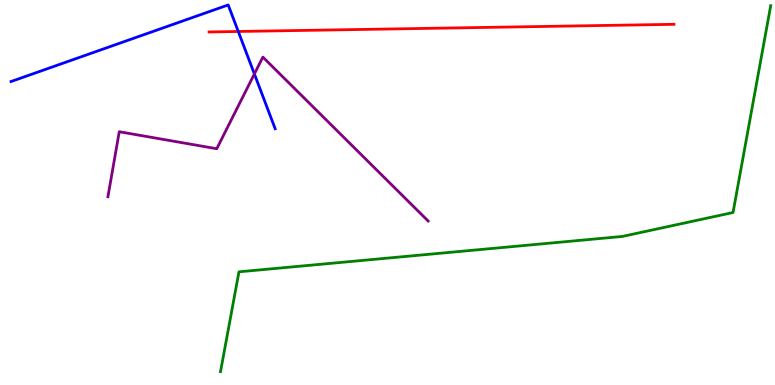[{'lines': ['blue', 'red'], 'intersections': [{'x': 3.07, 'y': 9.18}]}, {'lines': ['green', 'red'], 'intersections': []}, {'lines': ['purple', 'red'], 'intersections': []}, {'lines': ['blue', 'green'], 'intersections': []}, {'lines': ['blue', 'purple'], 'intersections': [{'x': 3.28, 'y': 8.08}]}, {'lines': ['green', 'purple'], 'intersections': []}]